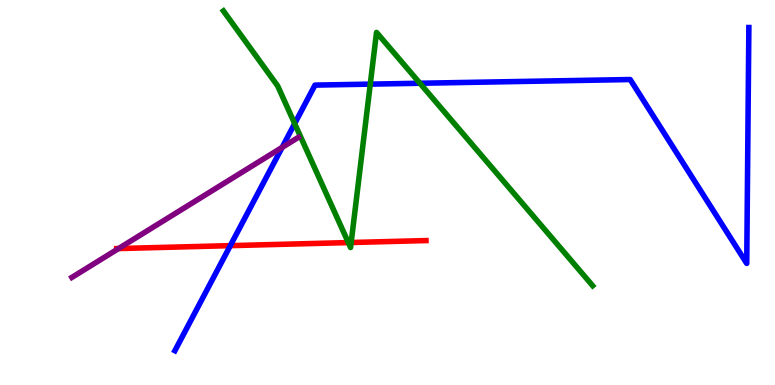[{'lines': ['blue', 'red'], 'intersections': [{'x': 2.97, 'y': 3.62}]}, {'lines': ['green', 'red'], 'intersections': [{'x': 4.49, 'y': 3.7}, {'x': 4.53, 'y': 3.7}]}, {'lines': ['purple', 'red'], 'intersections': [{'x': 1.53, 'y': 3.54}]}, {'lines': ['blue', 'green'], 'intersections': [{'x': 3.8, 'y': 6.79}, {'x': 4.78, 'y': 7.81}, {'x': 5.42, 'y': 7.84}]}, {'lines': ['blue', 'purple'], 'intersections': [{'x': 3.64, 'y': 6.17}]}, {'lines': ['green', 'purple'], 'intersections': []}]